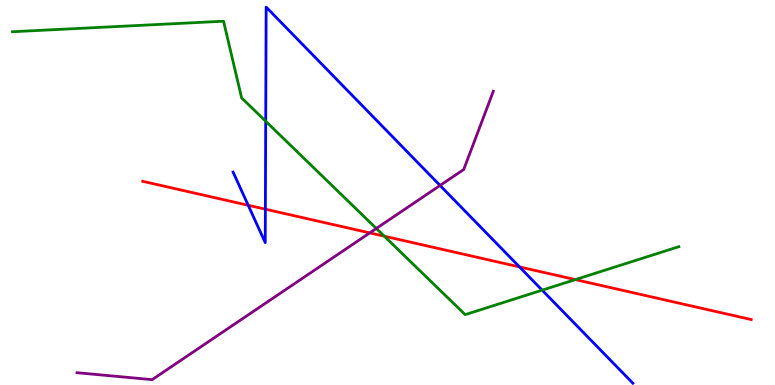[{'lines': ['blue', 'red'], 'intersections': [{'x': 3.2, 'y': 4.67}, {'x': 3.42, 'y': 4.57}, {'x': 6.7, 'y': 3.07}]}, {'lines': ['green', 'red'], 'intersections': [{'x': 4.96, 'y': 3.87}, {'x': 7.42, 'y': 2.74}]}, {'lines': ['purple', 'red'], 'intersections': [{'x': 4.77, 'y': 3.95}]}, {'lines': ['blue', 'green'], 'intersections': [{'x': 3.43, 'y': 6.85}, {'x': 7.0, 'y': 2.46}]}, {'lines': ['blue', 'purple'], 'intersections': [{'x': 5.68, 'y': 5.18}]}, {'lines': ['green', 'purple'], 'intersections': [{'x': 4.86, 'y': 4.07}]}]